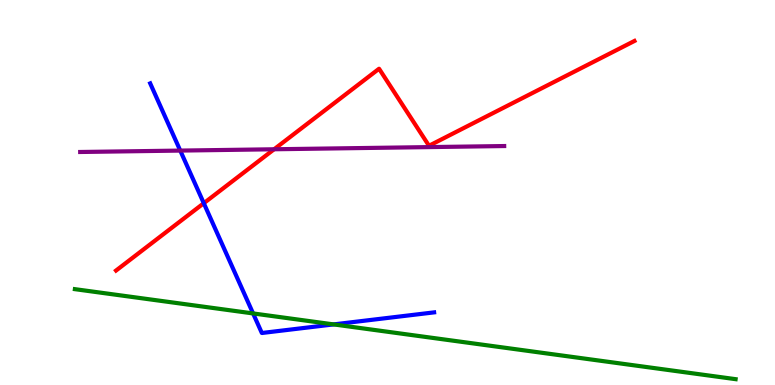[{'lines': ['blue', 'red'], 'intersections': [{'x': 2.63, 'y': 4.72}]}, {'lines': ['green', 'red'], 'intersections': []}, {'lines': ['purple', 'red'], 'intersections': [{'x': 3.54, 'y': 6.12}]}, {'lines': ['blue', 'green'], 'intersections': [{'x': 3.27, 'y': 1.86}, {'x': 4.3, 'y': 1.57}]}, {'lines': ['blue', 'purple'], 'intersections': [{'x': 2.33, 'y': 6.09}]}, {'lines': ['green', 'purple'], 'intersections': []}]